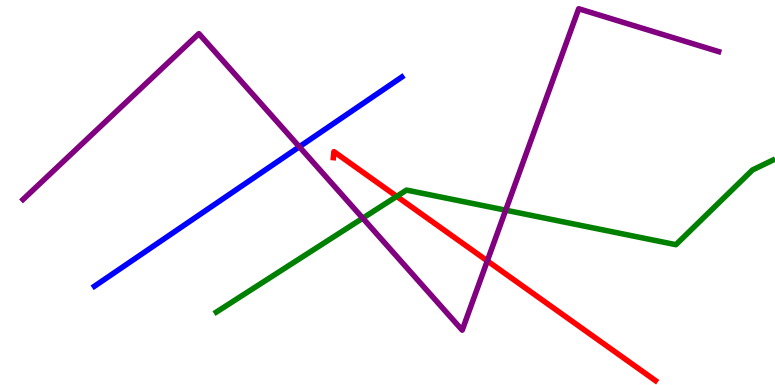[{'lines': ['blue', 'red'], 'intersections': []}, {'lines': ['green', 'red'], 'intersections': [{'x': 5.12, 'y': 4.9}]}, {'lines': ['purple', 'red'], 'intersections': [{'x': 6.29, 'y': 3.22}]}, {'lines': ['blue', 'green'], 'intersections': []}, {'lines': ['blue', 'purple'], 'intersections': [{'x': 3.86, 'y': 6.19}]}, {'lines': ['green', 'purple'], 'intersections': [{'x': 4.68, 'y': 4.33}, {'x': 6.53, 'y': 4.54}]}]